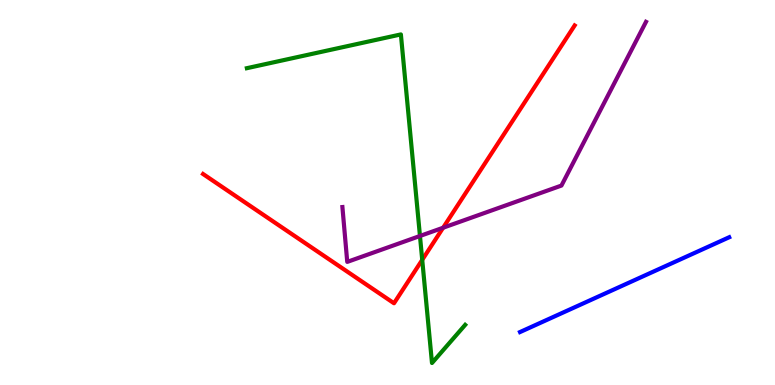[{'lines': ['blue', 'red'], 'intersections': []}, {'lines': ['green', 'red'], 'intersections': [{'x': 5.45, 'y': 3.25}]}, {'lines': ['purple', 'red'], 'intersections': [{'x': 5.72, 'y': 4.08}]}, {'lines': ['blue', 'green'], 'intersections': []}, {'lines': ['blue', 'purple'], 'intersections': []}, {'lines': ['green', 'purple'], 'intersections': [{'x': 5.42, 'y': 3.87}]}]